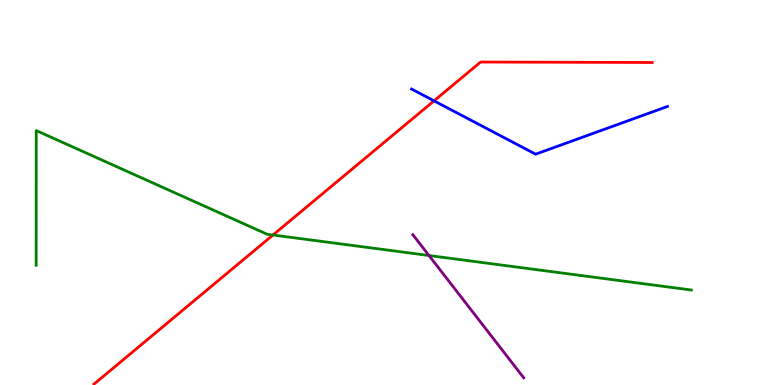[{'lines': ['blue', 'red'], 'intersections': [{'x': 5.6, 'y': 7.38}]}, {'lines': ['green', 'red'], 'intersections': [{'x': 3.52, 'y': 3.9}]}, {'lines': ['purple', 'red'], 'intersections': []}, {'lines': ['blue', 'green'], 'intersections': []}, {'lines': ['blue', 'purple'], 'intersections': []}, {'lines': ['green', 'purple'], 'intersections': [{'x': 5.54, 'y': 3.36}]}]